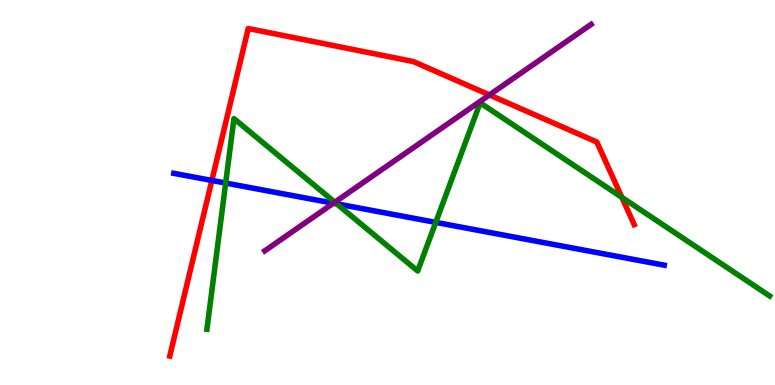[{'lines': ['blue', 'red'], 'intersections': [{'x': 2.73, 'y': 5.31}]}, {'lines': ['green', 'red'], 'intersections': [{'x': 8.02, 'y': 4.87}]}, {'lines': ['purple', 'red'], 'intersections': [{'x': 6.32, 'y': 7.53}]}, {'lines': ['blue', 'green'], 'intersections': [{'x': 2.91, 'y': 5.25}, {'x': 4.34, 'y': 4.71}, {'x': 5.62, 'y': 4.22}]}, {'lines': ['blue', 'purple'], 'intersections': [{'x': 4.3, 'y': 4.72}]}, {'lines': ['green', 'purple'], 'intersections': [{'x': 4.32, 'y': 4.75}]}]